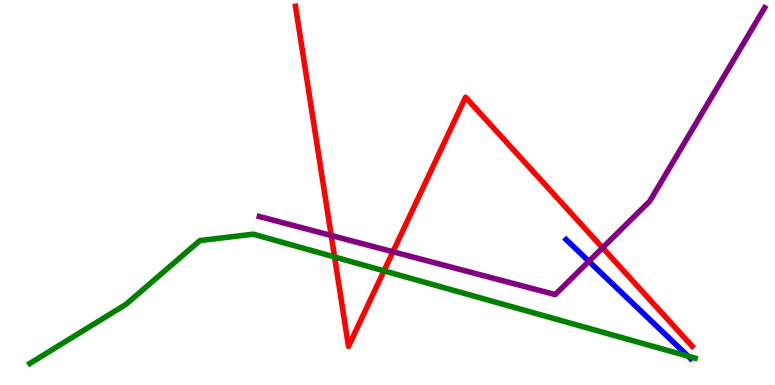[{'lines': ['blue', 'red'], 'intersections': []}, {'lines': ['green', 'red'], 'intersections': [{'x': 4.32, 'y': 3.33}, {'x': 4.95, 'y': 2.96}]}, {'lines': ['purple', 'red'], 'intersections': [{'x': 4.27, 'y': 3.88}, {'x': 5.07, 'y': 3.46}, {'x': 7.78, 'y': 3.56}]}, {'lines': ['blue', 'green'], 'intersections': [{'x': 8.88, 'y': 0.749}]}, {'lines': ['blue', 'purple'], 'intersections': [{'x': 7.6, 'y': 3.21}]}, {'lines': ['green', 'purple'], 'intersections': []}]